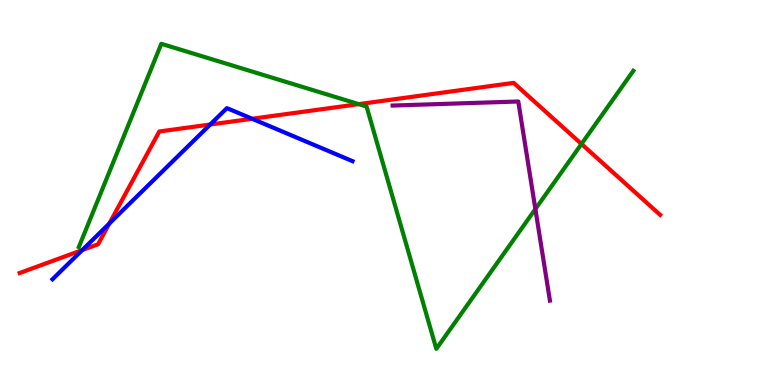[{'lines': ['blue', 'red'], 'intersections': [{'x': 1.06, 'y': 3.5}, {'x': 1.41, 'y': 4.19}, {'x': 2.71, 'y': 6.77}, {'x': 3.25, 'y': 6.92}]}, {'lines': ['green', 'red'], 'intersections': [{'x': 4.63, 'y': 7.3}, {'x': 7.5, 'y': 6.26}]}, {'lines': ['purple', 'red'], 'intersections': []}, {'lines': ['blue', 'green'], 'intersections': []}, {'lines': ['blue', 'purple'], 'intersections': []}, {'lines': ['green', 'purple'], 'intersections': [{'x': 6.91, 'y': 4.57}]}]